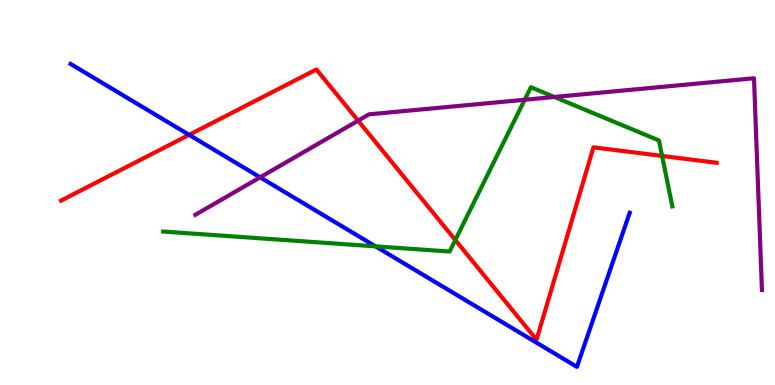[{'lines': ['blue', 'red'], 'intersections': [{'x': 2.44, 'y': 6.5}]}, {'lines': ['green', 'red'], 'intersections': [{'x': 5.87, 'y': 3.77}, {'x': 8.54, 'y': 5.95}]}, {'lines': ['purple', 'red'], 'intersections': [{'x': 4.62, 'y': 6.87}]}, {'lines': ['blue', 'green'], 'intersections': [{'x': 4.85, 'y': 3.6}]}, {'lines': ['blue', 'purple'], 'intersections': [{'x': 3.36, 'y': 5.39}]}, {'lines': ['green', 'purple'], 'intersections': [{'x': 6.77, 'y': 7.41}, {'x': 7.15, 'y': 7.48}]}]